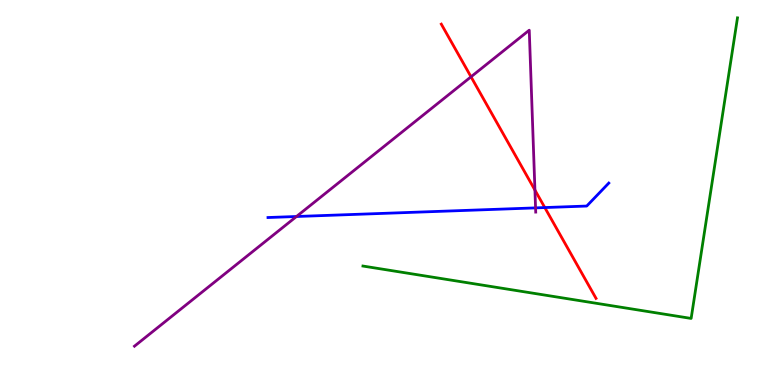[{'lines': ['blue', 'red'], 'intersections': [{'x': 7.03, 'y': 4.61}]}, {'lines': ['green', 'red'], 'intersections': []}, {'lines': ['purple', 'red'], 'intersections': [{'x': 6.08, 'y': 8.01}, {'x': 6.9, 'y': 5.06}]}, {'lines': ['blue', 'green'], 'intersections': []}, {'lines': ['blue', 'purple'], 'intersections': [{'x': 3.83, 'y': 4.38}, {'x': 6.91, 'y': 4.6}]}, {'lines': ['green', 'purple'], 'intersections': []}]